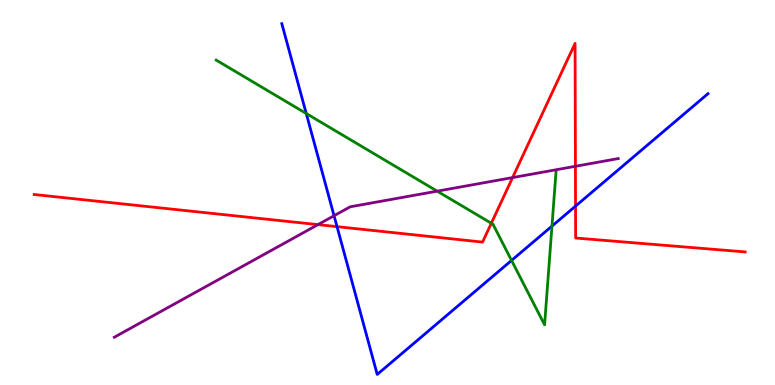[{'lines': ['blue', 'red'], 'intersections': [{'x': 4.35, 'y': 4.11}, {'x': 7.43, 'y': 4.65}]}, {'lines': ['green', 'red'], 'intersections': [{'x': 6.34, 'y': 4.2}]}, {'lines': ['purple', 'red'], 'intersections': [{'x': 4.1, 'y': 4.17}, {'x': 6.61, 'y': 5.39}, {'x': 7.42, 'y': 5.68}]}, {'lines': ['blue', 'green'], 'intersections': [{'x': 3.95, 'y': 7.05}, {'x': 6.6, 'y': 3.24}, {'x': 7.12, 'y': 4.13}]}, {'lines': ['blue', 'purple'], 'intersections': [{'x': 4.31, 'y': 4.4}]}, {'lines': ['green', 'purple'], 'intersections': [{'x': 5.64, 'y': 5.03}]}]